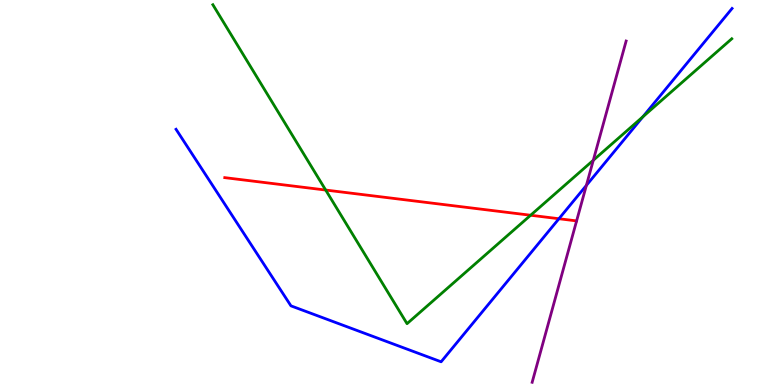[{'lines': ['blue', 'red'], 'intersections': [{'x': 7.21, 'y': 4.32}]}, {'lines': ['green', 'red'], 'intersections': [{'x': 4.2, 'y': 5.06}, {'x': 6.85, 'y': 4.41}]}, {'lines': ['purple', 'red'], 'intersections': []}, {'lines': ['blue', 'green'], 'intersections': [{'x': 8.3, 'y': 6.97}]}, {'lines': ['blue', 'purple'], 'intersections': [{'x': 7.57, 'y': 5.18}]}, {'lines': ['green', 'purple'], 'intersections': [{'x': 7.66, 'y': 5.84}]}]